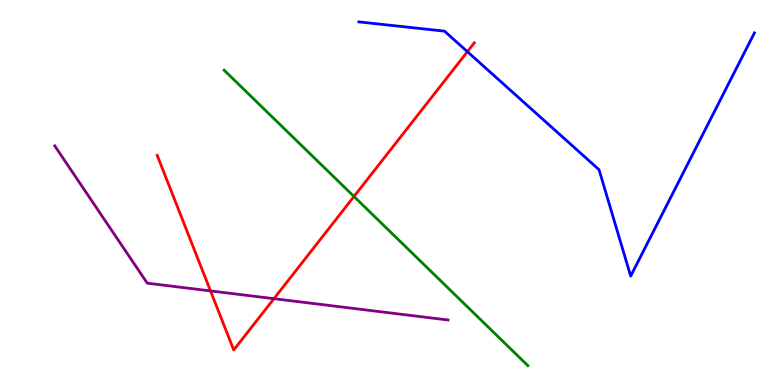[{'lines': ['blue', 'red'], 'intersections': [{'x': 6.03, 'y': 8.66}]}, {'lines': ['green', 'red'], 'intersections': [{'x': 4.57, 'y': 4.9}]}, {'lines': ['purple', 'red'], 'intersections': [{'x': 2.72, 'y': 2.44}, {'x': 3.53, 'y': 2.24}]}, {'lines': ['blue', 'green'], 'intersections': []}, {'lines': ['blue', 'purple'], 'intersections': []}, {'lines': ['green', 'purple'], 'intersections': []}]